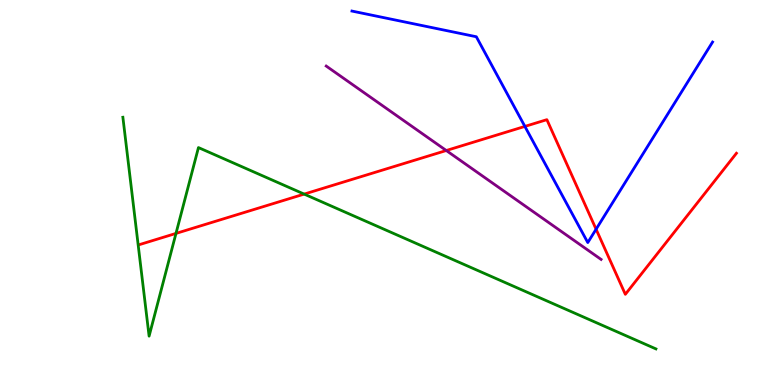[{'lines': ['blue', 'red'], 'intersections': [{'x': 6.77, 'y': 6.72}, {'x': 7.69, 'y': 4.05}]}, {'lines': ['green', 'red'], 'intersections': [{'x': 2.27, 'y': 3.94}, {'x': 3.92, 'y': 4.96}]}, {'lines': ['purple', 'red'], 'intersections': [{'x': 5.76, 'y': 6.09}]}, {'lines': ['blue', 'green'], 'intersections': []}, {'lines': ['blue', 'purple'], 'intersections': []}, {'lines': ['green', 'purple'], 'intersections': []}]